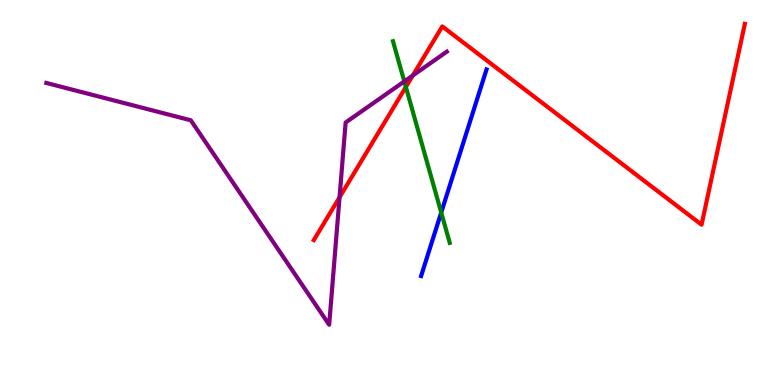[{'lines': ['blue', 'red'], 'intersections': []}, {'lines': ['green', 'red'], 'intersections': [{'x': 5.24, 'y': 7.74}]}, {'lines': ['purple', 'red'], 'intersections': [{'x': 4.38, 'y': 4.88}, {'x': 5.33, 'y': 8.04}]}, {'lines': ['blue', 'green'], 'intersections': [{'x': 5.69, 'y': 4.48}]}, {'lines': ['blue', 'purple'], 'intersections': []}, {'lines': ['green', 'purple'], 'intersections': [{'x': 5.22, 'y': 7.88}]}]